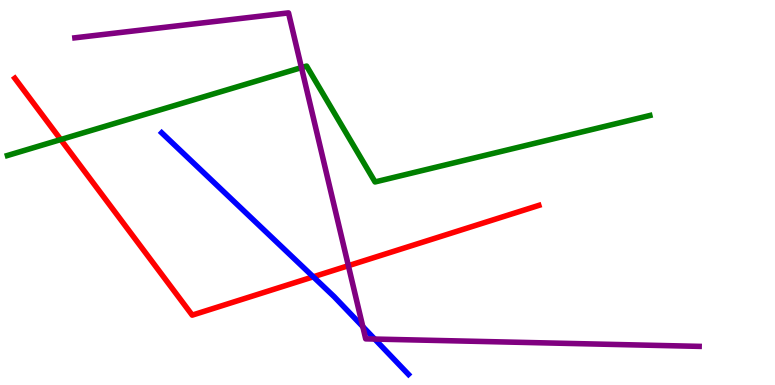[{'lines': ['blue', 'red'], 'intersections': [{'x': 4.04, 'y': 2.81}]}, {'lines': ['green', 'red'], 'intersections': [{'x': 0.784, 'y': 6.37}]}, {'lines': ['purple', 'red'], 'intersections': [{'x': 4.5, 'y': 3.1}]}, {'lines': ['blue', 'green'], 'intersections': []}, {'lines': ['blue', 'purple'], 'intersections': [{'x': 4.68, 'y': 1.52}, {'x': 4.83, 'y': 1.19}]}, {'lines': ['green', 'purple'], 'intersections': [{'x': 3.89, 'y': 8.24}]}]